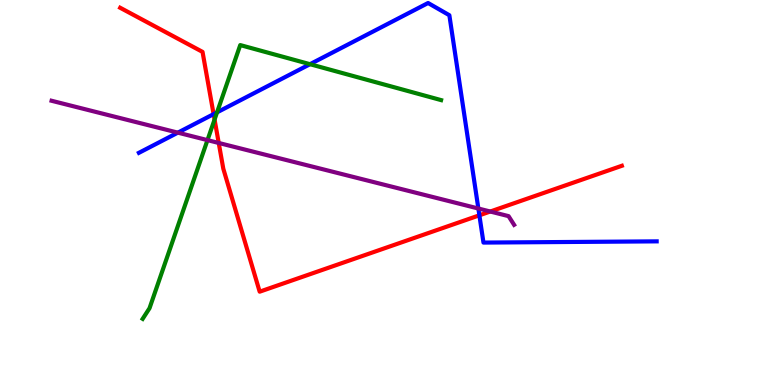[{'lines': ['blue', 'red'], 'intersections': [{'x': 2.76, 'y': 7.04}, {'x': 6.19, 'y': 4.41}]}, {'lines': ['green', 'red'], 'intersections': [{'x': 2.77, 'y': 6.89}]}, {'lines': ['purple', 'red'], 'intersections': [{'x': 2.82, 'y': 6.29}, {'x': 6.33, 'y': 4.51}]}, {'lines': ['blue', 'green'], 'intersections': [{'x': 2.8, 'y': 7.08}, {'x': 4.0, 'y': 8.33}]}, {'lines': ['blue', 'purple'], 'intersections': [{'x': 2.29, 'y': 6.55}, {'x': 6.17, 'y': 4.58}]}, {'lines': ['green', 'purple'], 'intersections': [{'x': 2.68, 'y': 6.36}]}]